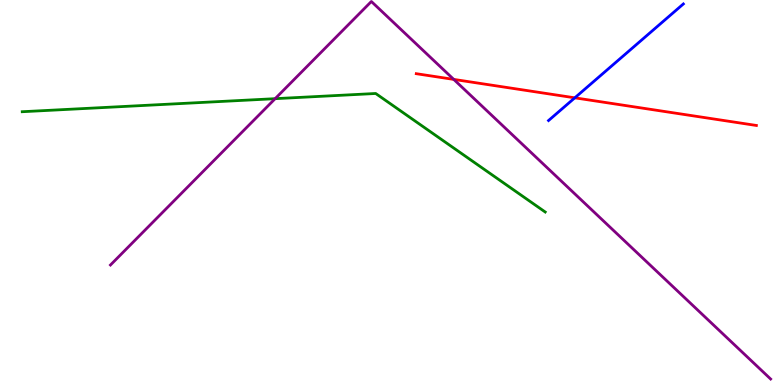[{'lines': ['blue', 'red'], 'intersections': [{'x': 7.42, 'y': 7.46}]}, {'lines': ['green', 'red'], 'intersections': []}, {'lines': ['purple', 'red'], 'intersections': [{'x': 5.85, 'y': 7.94}]}, {'lines': ['blue', 'green'], 'intersections': []}, {'lines': ['blue', 'purple'], 'intersections': []}, {'lines': ['green', 'purple'], 'intersections': [{'x': 3.55, 'y': 7.44}]}]